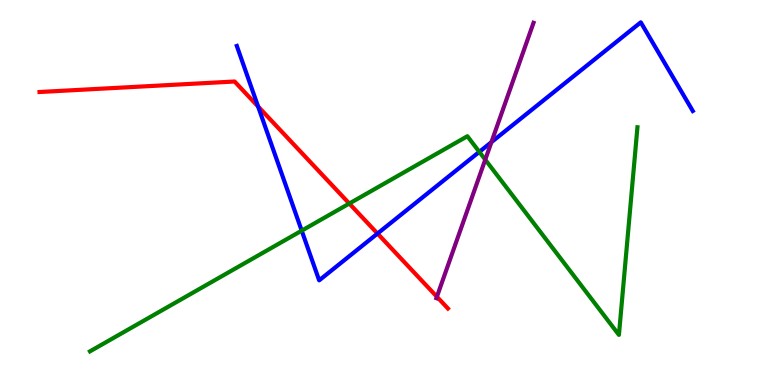[{'lines': ['blue', 'red'], 'intersections': [{'x': 3.33, 'y': 7.23}, {'x': 4.87, 'y': 3.93}]}, {'lines': ['green', 'red'], 'intersections': [{'x': 4.51, 'y': 4.71}]}, {'lines': ['purple', 'red'], 'intersections': [{'x': 5.64, 'y': 2.29}]}, {'lines': ['blue', 'green'], 'intersections': [{'x': 3.89, 'y': 4.01}, {'x': 6.18, 'y': 6.06}]}, {'lines': ['blue', 'purple'], 'intersections': [{'x': 6.34, 'y': 6.31}]}, {'lines': ['green', 'purple'], 'intersections': [{'x': 6.26, 'y': 5.85}]}]